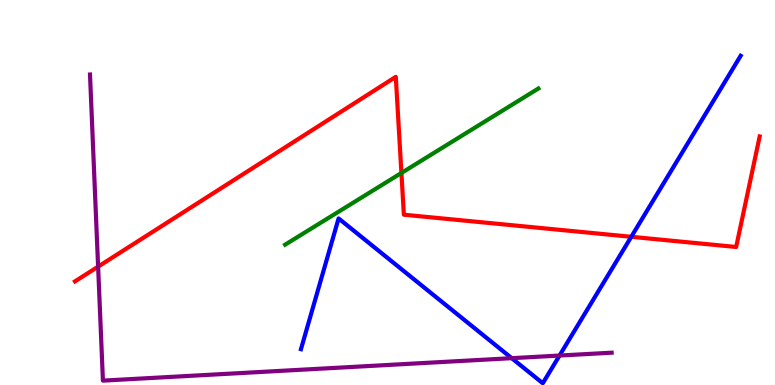[{'lines': ['blue', 'red'], 'intersections': [{'x': 8.15, 'y': 3.85}]}, {'lines': ['green', 'red'], 'intersections': [{'x': 5.18, 'y': 5.51}]}, {'lines': ['purple', 'red'], 'intersections': [{'x': 1.27, 'y': 3.07}]}, {'lines': ['blue', 'green'], 'intersections': []}, {'lines': ['blue', 'purple'], 'intersections': [{'x': 6.6, 'y': 0.697}, {'x': 7.22, 'y': 0.765}]}, {'lines': ['green', 'purple'], 'intersections': []}]